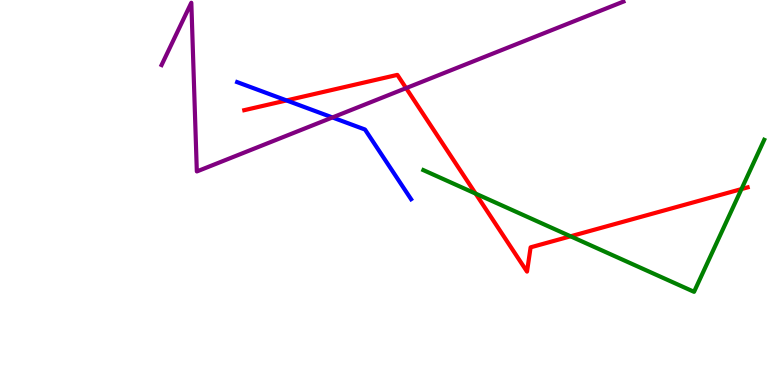[{'lines': ['blue', 'red'], 'intersections': [{'x': 3.7, 'y': 7.39}]}, {'lines': ['green', 'red'], 'intersections': [{'x': 6.14, 'y': 4.97}, {'x': 7.36, 'y': 3.86}, {'x': 9.57, 'y': 5.09}]}, {'lines': ['purple', 'red'], 'intersections': [{'x': 5.24, 'y': 7.71}]}, {'lines': ['blue', 'green'], 'intersections': []}, {'lines': ['blue', 'purple'], 'intersections': [{'x': 4.29, 'y': 6.95}]}, {'lines': ['green', 'purple'], 'intersections': []}]